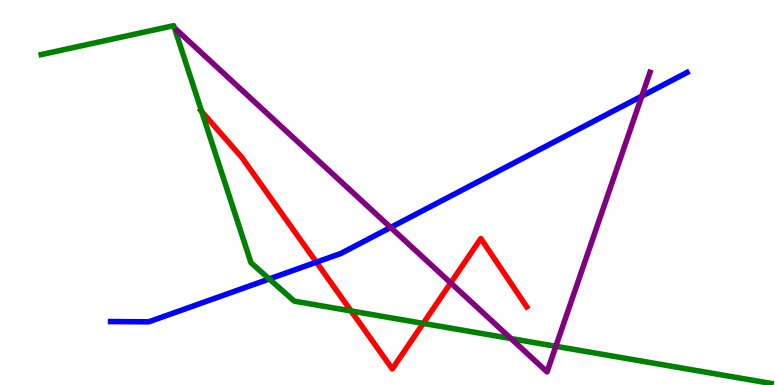[{'lines': ['blue', 'red'], 'intersections': [{'x': 4.08, 'y': 3.19}]}, {'lines': ['green', 'red'], 'intersections': [{'x': 2.6, 'y': 7.1}, {'x': 4.53, 'y': 1.92}, {'x': 5.46, 'y': 1.6}]}, {'lines': ['purple', 'red'], 'intersections': [{'x': 5.82, 'y': 2.65}]}, {'lines': ['blue', 'green'], 'intersections': [{'x': 3.47, 'y': 2.75}]}, {'lines': ['blue', 'purple'], 'intersections': [{'x': 5.04, 'y': 4.09}, {'x': 8.28, 'y': 7.5}]}, {'lines': ['green', 'purple'], 'intersections': [{'x': 6.59, 'y': 1.21}, {'x': 7.17, 'y': 1.01}]}]